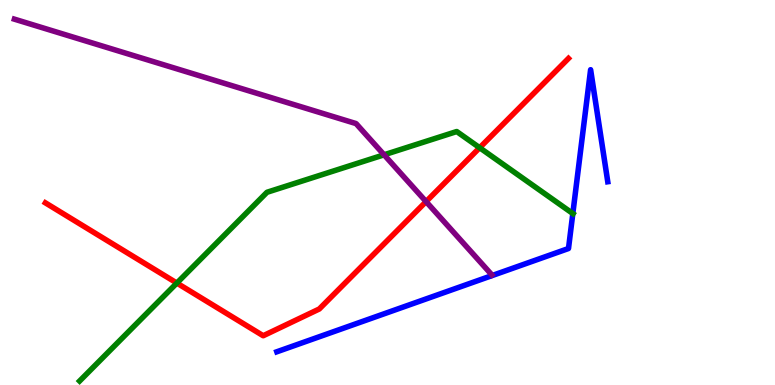[{'lines': ['blue', 'red'], 'intersections': []}, {'lines': ['green', 'red'], 'intersections': [{'x': 2.28, 'y': 2.65}, {'x': 6.19, 'y': 6.16}]}, {'lines': ['purple', 'red'], 'intersections': [{'x': 5.5, 'y': 4.76}]}, {'lines': ['blue', 'green'], 'intersections': [{'x': 7.39, 'y': 4.45}]}, {'lines': ['blue', 'purple'], 'intersections': []}, {'lines': ['green', 'purple'], 'intersections': [{'x': 4.96, 'y': 5.98}]}]